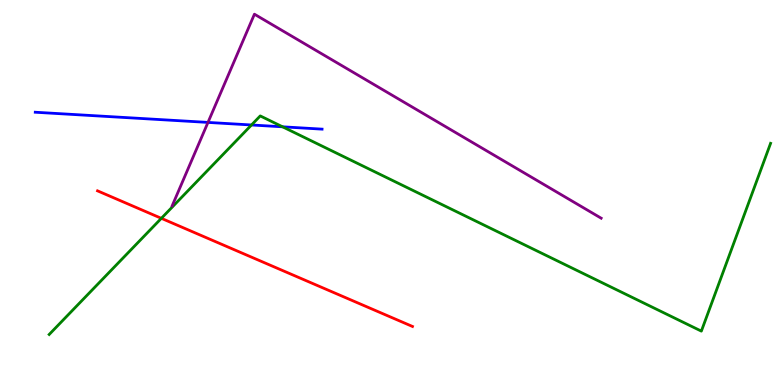[{'lines': ['blue', 'red'], 'intersections': []}, {'lines': ['green', 'red'], 'intersections': [{'x': 2.08, 'y': 4.33}]}, {'lines': ['purple', 'red'], 'intersections': []}, {'lines': ['blue', 'green'], 'intersections': [{'x': 3.25, 'y': 6.75}, {'x': 3.65, 'y': 6.71}]}, {'lines': ['blue', 'purple'], 'intersections': [{'x': 2.68, 'y': 6.82}]}, {'lines': ['green', 'purple'], 'intersections': []}]